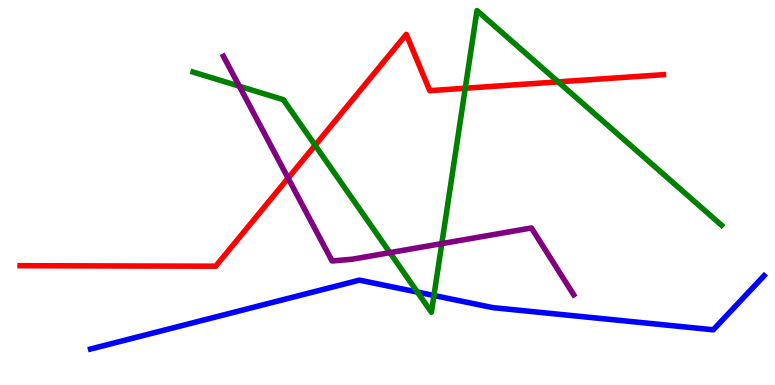[{'lines': ['blue', 'red'], 'intersections': []}, {'lines': ['green', 'red'], 'intersections': [{'x': 4.07, 'y': 6.23}, {'x': 6.0, 'y': 7.71}, {'x': 7.2, 'y': 7.87}]}, {'lines': ['purple', 'red'], 'intersections': [{'x': 3.72, 'y': 5.37}]}, {'lines': ['blue', 'green'], 'intersections': [{'x': 5.39, 'y': 2.41}, {'x': 5.6, 'y': 2.32}]}, {'lines': ['blue', 'purple'], 'intersections': []}, {'lines': ['green', 'purple'], 'intersections': [{'x': 3.09, 'y': 7.76}, {'x': 5.03, 'y': 3.44}, {'x': 5.7, 'y': 3.67}]}]